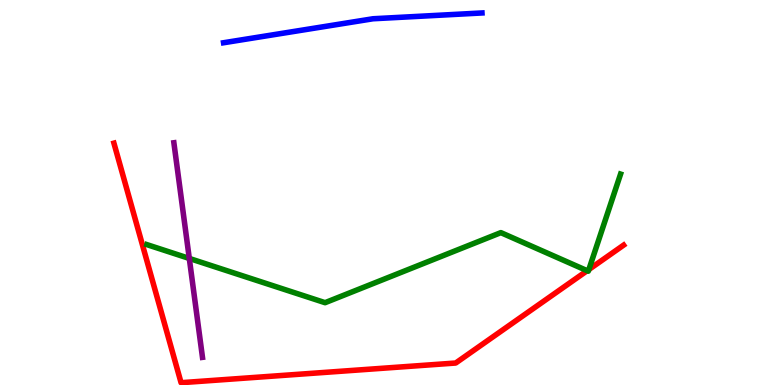[{'lines': ['blue', 'red'], 'intersections': []}, {'lines': ['green', 'red'], 'intersections': [{'x': 7.58, 'y': 2.97}, {'x': 7.6, 'y': 3.0}]}, {'lines': ['purple', 'red'], 'intersections': []}, {'lines': ['blue', 'green'], 'intersections': []}, {'lines': ['blue', 'purple'], 'intersections': []}, {'lines': ['green', 'purple'], 'intersections': [{'x': 2.44, 'y': 3.29}]}]